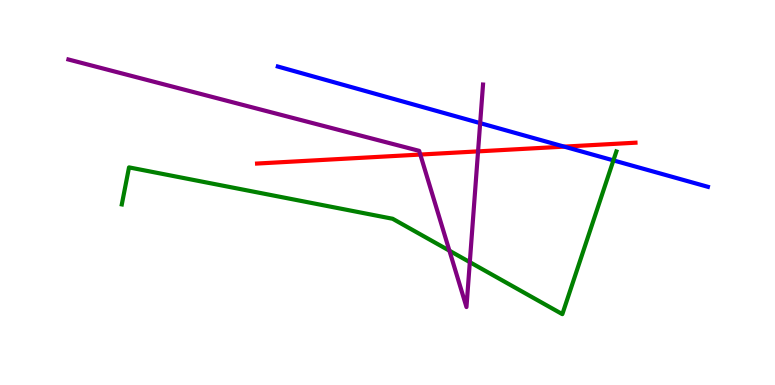[{'lines': ['blue', 'red'], 'intersections': [{'x': 7.28, 'y': 6.19}]}, {'lines': ['green', 'red'], 'intersections': []}, {'lines': ['purple', 'red'], 'intersections': [{'x': 5.42, 'y': 5.99}, {'x': 6.17, 'y': 6.07}]}, {'lines': ['blue', 'green'], 'intersections': [{'x': 7.91, 'y': 5.83}]}, {'lines': ['blue', 'purple'], 'intersections': [{'x': 6.2, 'y': 6.8}]}, {'lines': ['green', 'purple'], 'intersections': [{'x': 5.8, 'y': 3.49}, {'x': 6.06, 'y': 3.19}]}]